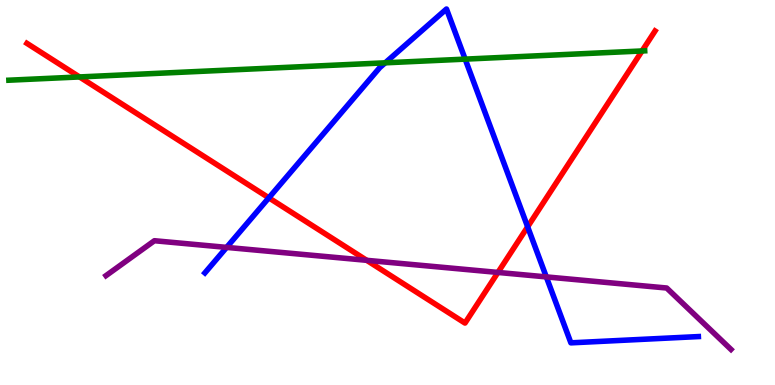[{'lines': ['blue', 'red'], 'intersections': [{'x': 3.47, 'y': 4.86}, {'x': 6.81, 'y': 4.11}]}, {'lines': ['green', 'red'], 'intersections': [{'x': 1.03, 'y': 8.0}, {'x': 8.28, 'y': 8.68}]}, {'lines': ['purple', 'red'], 'intersections': [{'x': 4.73, 'y': 3.24}, {'x': 6.43, 'y': 2.92}]}, {'lines': ['blue', 'green'], 'intersections': [{'x': 4.97, 'y': 8.37}, {'x': 6.0, 'y': 8.46}]}, {'lines': ['blue', 'purple'], 'intersections': [{'x': 2.92, 'y': 3.57}, {'x': 7.05, 'y': 2.81}]}, {'lines': ['green', 'purple'], 'intersections': []}]